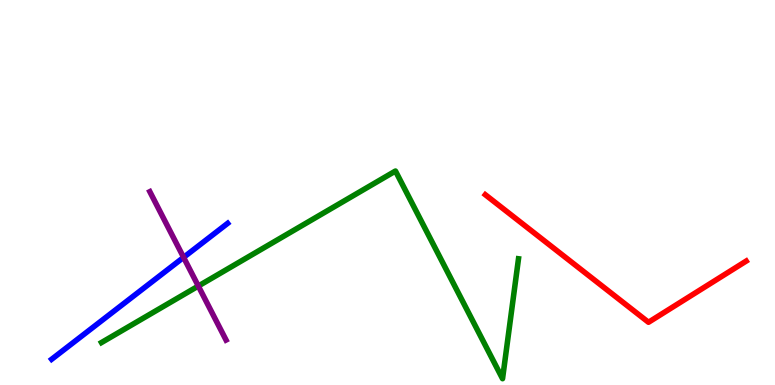[{'lines': ['blue', 'red'], 'intersections': []}, {'lines': ['green', 'red'], 'intersections': []}, {'lines': ['purple', 'red'], 'intersections': []}, {'lines': ['blue', 'green'], 'intersections': []}, {'lines': ['blue', 'purple'], 'intersections': [{'x': 2.37, 'y': 3.31}]}, {'lines': ['green', 'purple'], 'intersections': [{'x': 2.56, 'y': 2.57}]}]